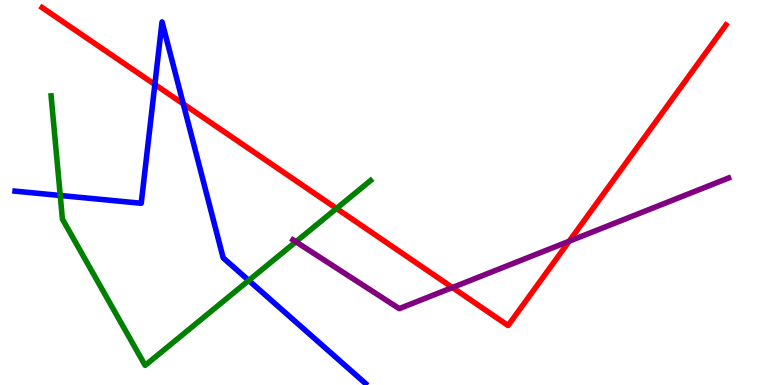[{'lines': ['blue', 'red'], 'intersections': [{'x': 2.0, 'y': 7.81}, {'x': 2.36, 'y': 7.3}]}, {'lines': ['green', 'red'], 'intersections': [{'x': 4.34, 'y': 4.59}]}, {'lines': ['purple', 'red'], 'intersections': [{'x': 5.84, 'y': 2.53}, {'x': 7.34, 'y': 3.73}]}, {'lines': ['blue', 'green'], 'intersections': [{'x': 0.777, 'y': 4.92}, {'x': 3.21, 'y': 2.72}]}, {'lines': ['blue', 'purple'], 'intersections': []}, {'lines': ['green', 'purple'], 'intersections': [{'x': 3.82, 'y': 3.72}]}]